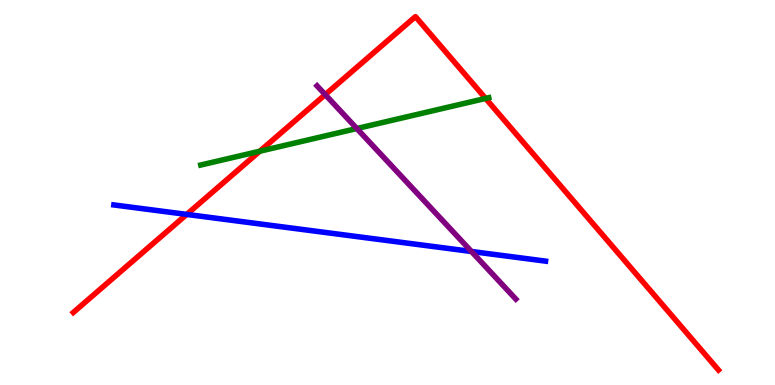[{'lines': ['blue', 'red'], 'intersections': [{'x': 2.41, 'y': 4.43}]}, {'lines': ['green', 'red'], 'intersections': [{'x': 3.35, 'y': 6.07}, {'x': 6.27, 'y': 7.44}]}, {'lines': ['purple', 'red'], 'intersections': [{'x': 4.2, 'y': 7.54}]}, {'lines': ['blue', 'green'], 'intersections': []}, {'lines': ['blue', 'purple'], 'intersections': [{'x': 6.08, 'y': 3.47}]}, {'lines': ['green', 'purple'], 'intersections': [{'x': 4.6, 'y': 6.66}]}]